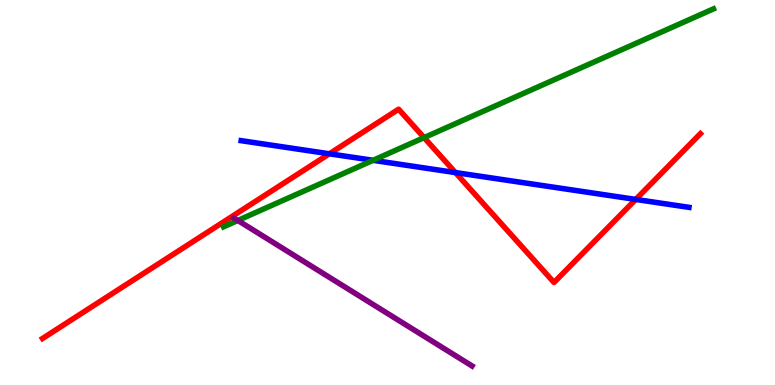[{'lines': ['blue', 'red'], 'intersections': [{'x': 4.25, 'y': 6.01}, {'x': 5.88, 'y': 5.52}, {'x': 8.2, 'y': 4.82}]}, {'lines': ['green', 'red'], 'intersections': [{'x': 5.47, 'y': 6.43}]}, {'lines': ['purple', 'red'], 'intersections': []}, {'lines': ['blue', 'green'], 'intersections': [{'x': 4.81, 'y': 5.84}]}, {'lines': ['blue', 'purple'], 'intersections': []}, {'lines': ['green', 'purple'], 'intersections': [{'x': 3.07, 'y': 4.27}]}]